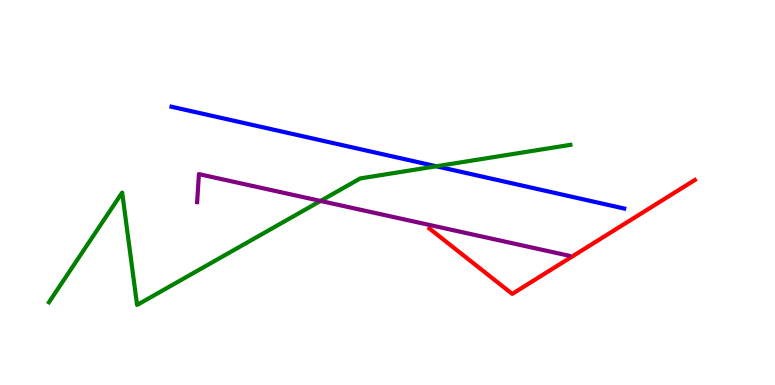[{'lines': ['blue', 'red'], 'intersections': []}, {'lines': ['green', 'red'], 'intersections': []}, {'lines': ['purple', 'red'], 'intersections': []}, {'lines': ['blue', 'green'], 'intersections': [{'x': 5.63, 'y': 5.68}]}, {'lines': ['blue', 'purple'], 'intersections': []}, {'lines': ['green', 'purple'], 'intersections': [{'x': 4.14, 'y': 4.78}]}]